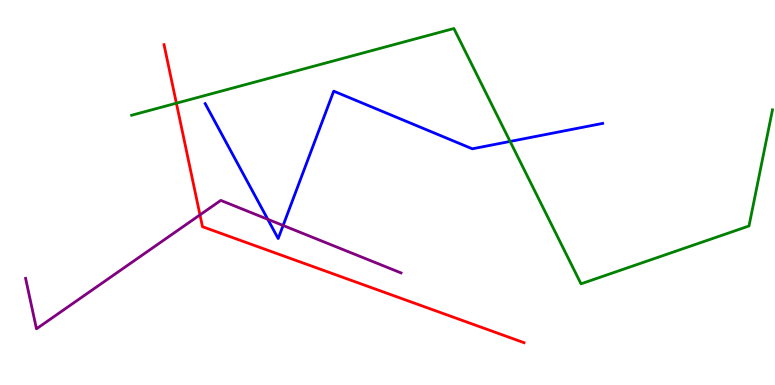[{'lines': ['blue', 'red'], 'intersections': []}, {'lines': ['green', 'red'], 'intersections': [{'x': 2.28, 'y': 7.32}]}, {'lines': ['purple', 'red'], 'intersections': [{'x': 2.58, 'y': 4.42}]}, {'lines': ['blue', 'green'], 'intersections': [{'x': 6.58, 'y': 6.33}]}, {'lines': ['blue', 'purple'], 'intersections': [{'x': 3.46, 'y': 4.3}, {'x': 3.65, 'y': 4.14}]}, {'lines': ['green', 'purple'], 'intersections': []}]